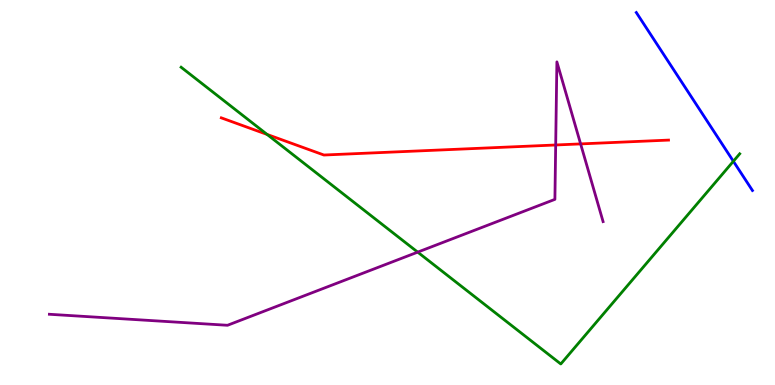[{'lines': ['blue', 'red'], 'intersections': []}, {'lines': ['green', 'red'], 'intersections': [{'x': 3.45, 'y': 6.51}]}, {'lines': ['purple', 'red'], 'intersections': [{'x': 7.17, 'y': 6.23}, {'x': 7.49, 'y': 6.26}]}, {'lines': ['blue', 'green'], 'intersections': [{'x': 9.46, 'y': 5.81}]}, {'lines': ['blue', 'purple'], 'intersections': []}, {'lines': ['green', 'purple'], 'intersections': [{'x': 5.39, 'y': 3.45}]}]